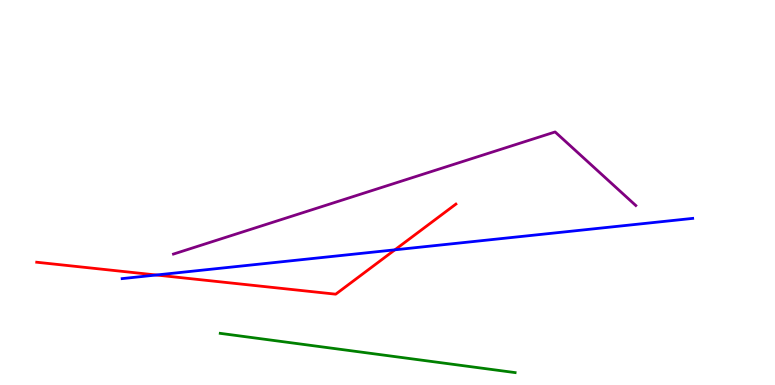[{'lines': ['blue', 'red'], 'intersections': [{'x': 2.02, 'y': 2.86}, {'x': 5.1, 'y': 3.51}]}, {'lines': ['green', 'red'], 'intersections': []}, {'lines': ['purple', 'red'], 'intersections': []}, {'lines': ['blue', 'green'], 'intersections': []}, {'lines': ['blue', 'purple'], 'intersections': []}, {'lines': ['green', 'purple'], 'intersections': []}]